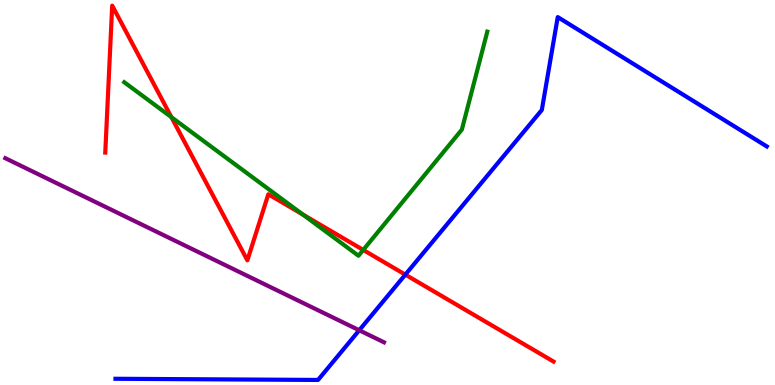[{'lines': ['blue', 'red'], 'intersections': [{'x': 5.23, 'y': 2.87}]}, {'lines': ['green', 'red'], 'intersections': [{'x': 2.21, 'y': 6.96}, {'x': 3.91, 'y': 4.43}, {'x': 4.69, 'y': 3.51}]}, {'lines': ['purple', 'red'], 'intersections': []}, {'lines': ['blue', 'green'], 'intersections': []}, {'lines': ['blue', 'purple'], 'intersections': [{'x': 4.64, 'y': 1.42}]}, {'lines': ['green', 'purple'], 'intersections': []}]